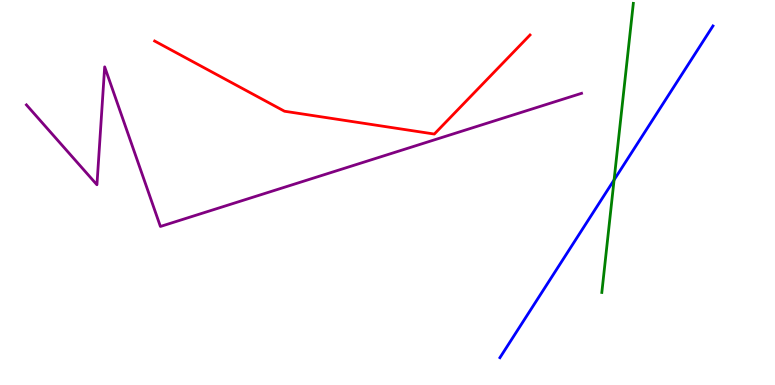[{'lines': ['blue', 'red'], 'intersections': []}, {'lines': ['green', 'red'], 'intersections': []}, {'lines': ['purple', 'red'], 'intersections': []}, {'lines': ['blue', 'green'], 'intersections': [{'x': 7.92, 'y': 5.33}]}, {'lines': ['blue', 'purple'], 'intersections': []}, {'lines': ['green', 'purple'], 'intersections': []}]